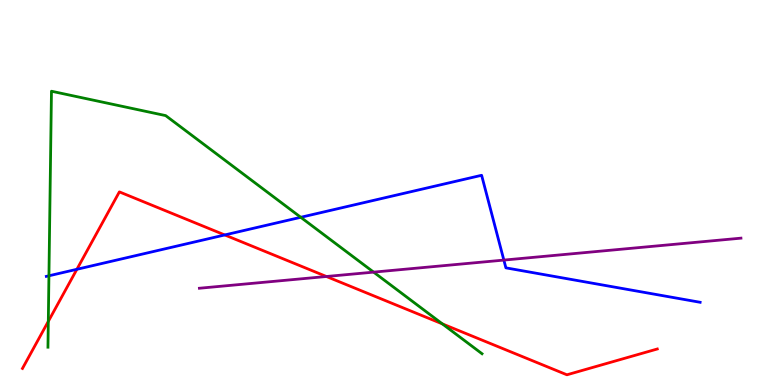[{'lines': ['blue', 'red'], 'intersections': [{'x': 0.992, 'y': 3.01}, {'x': 2.9, 'y': 3.9}]}, {'lines': ['green', 'red'], 'intersections': [{'x': 0.623, 'y': 1.65}, {'x': 5.71, 'y': 1.59}]}, {'lines': ['purple', 'red'], 'intersections': [{'x': 4.21, 'y': 2.82}]}, {'lines': ['blue', 'green'], 'intersections': [{'x': 0.631, 'y': 2.84}, {'x': 3.88, 'y': 4.36}]}, {'lines': ['blue', 'purple'], 'intersections': [{'x': 6.5, 'y': 3.24}]}, {'lines': ['green', 'purple'], 'intersections': [{'x': 4.82, 'y': 2.93}]}]